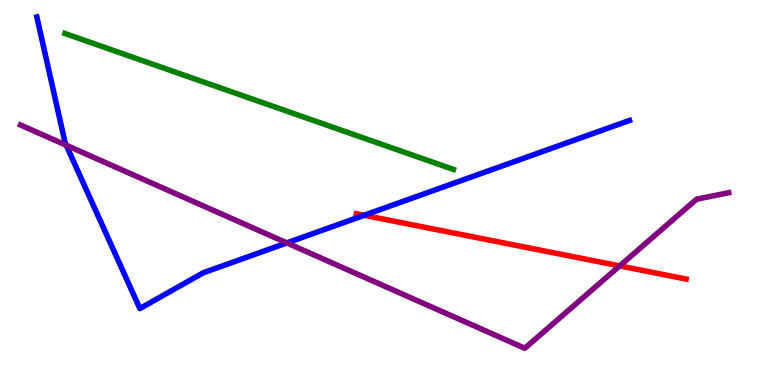[{'lines': ['blue', 'red'], 'intersections': [{'x': 4.7, 'y': 4.41}]}, {'lines': ['green', 'red'], 'intersections': []}, {'lines': ['purple', 'red'], 'intersections': [{'x': 8.0, 'y': 3.09}]}, {'lines': ['blue', 'green'], 'intersections': []}, {'lines': ['blue', 'purple'], 'intersections': [{'x': 0.855, 'y': 6.23}, {'x': 3.7, 'y': 3.69}]}, {'lines': ['green', 'purple'], 'intersections': []}]